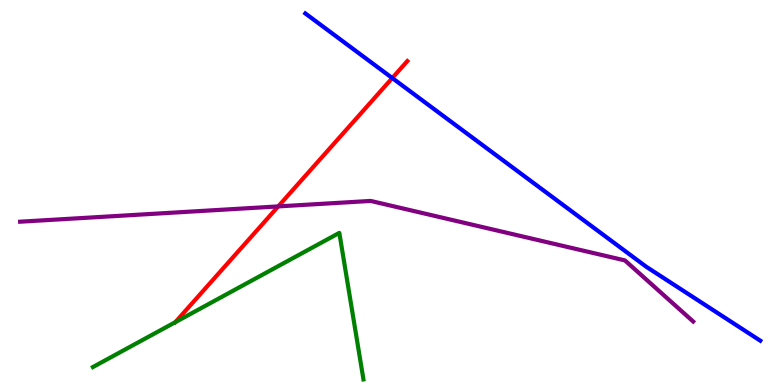[{'lines': ['blue', 'red'], 'intersections': [{'x': 5.06, 'y': 7.97}]}, {'lines': ['green', 'red'], 'intersections': [{'x': 2.26, 'y': 1.63}]}, {'lines': ['purple', 'red'], 'intersections': [{'x': 3.59, 'y': 4.64}]}, {'lines': ['blue', 'green'], 'intersections': []}, {'lines': ['blue', 'purple'], 'intersections': []}, {'lines': ['green', 'purple'], 'intersections': []}]